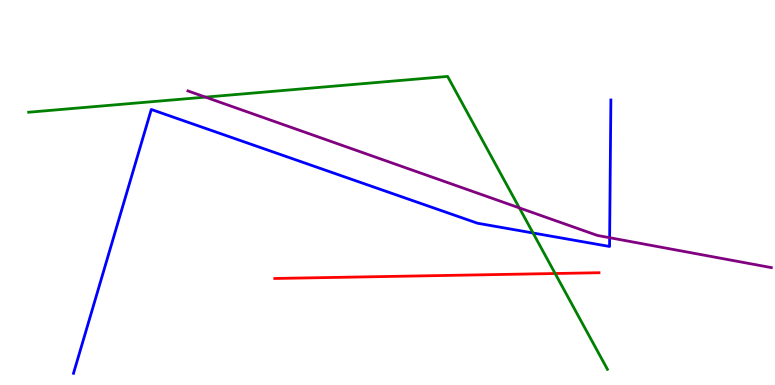[{'lines': ['blue', 'red'], 'intersections': []}, {'lines': ['green', 'red'], 'intersections': [{'x': 7.16, 'y': 2.9}]}, {'lines': ['purple', 'red'], 'intersections': []}, {'lines': ['blue', 'green'], 'intersections': [{'x': 6.88, 'y': 3.95}]}, {'lines': ['blue', 'purple'], 'intersections': [{'x': 7.87, 'y': 3.83}]}, {'lines': ['green', 'purple'], 'intersections': [{'x': 2.65, 'y': 7.48}, {'x': 6.7, 'y': 4.6}]}]